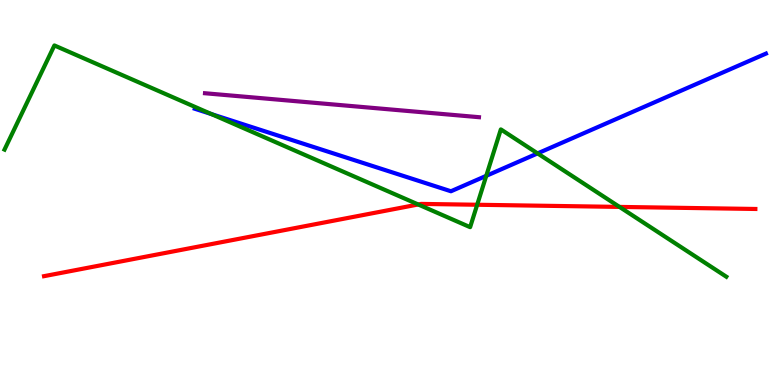[{'lines': ['blue', 'red'], 'intersections': []}, {'lines': ['green', 'red'], 'intersections': [{'x': 5.4, 'y': 4.69}, {'x': 6.16, 'y': 4.68}, {'x': 7.99, 'y': 4.63}]}, {'lines': ['purple', 'red'], 'intersections': []}, {'lines': ['blue', 'green'], 'intersections': [{'x': 2.73, 'y': 7.04}, {'x': 6.27, 'y': 5.43}, {'x': 6.94, 'y': 6.02}]}, {'lines': ['blue', 'purple'], 'intersections': []}, {'lines': ['green', 'purple'], 'intersections': []}]